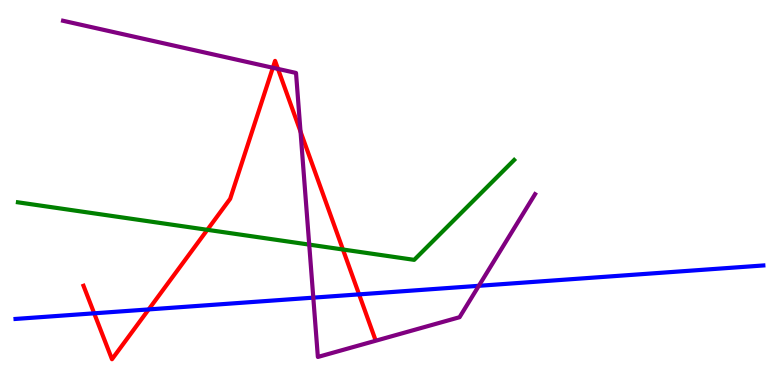[{'lines': ['blue', 'red'], 'intersections': [{'x': 1.22, 'y': 1.86}, {'x': 1.92, 'y': 1.96}, {'x': 4.63, 'y': 2.35}]}, {'lines': ['green', 'red'], 'intersections': [{'x': 2.68, 'y': 4.03}, {'x': 4.42, 'y': 3.52}]}, {'lines': ['purple', 'red'], 'intersections': [{'x': 3.52, 'y': 8.24}, {'x': 3.59, 'y': 8.21}, {'x': 3.88, 'y': 6.58}]}, {'lines': ['blue', 'green'], 'intersections': []}, {'lines': ['blue', 'purple'], 'intersections': [{'x': 4.04, 'y': 2.27}, {'x': 6.18, 'y': 2.58}]}, {'lines': ['green', 'purple'], 'intersections': [{'x': 3.99, 'y': 3.65}]}]